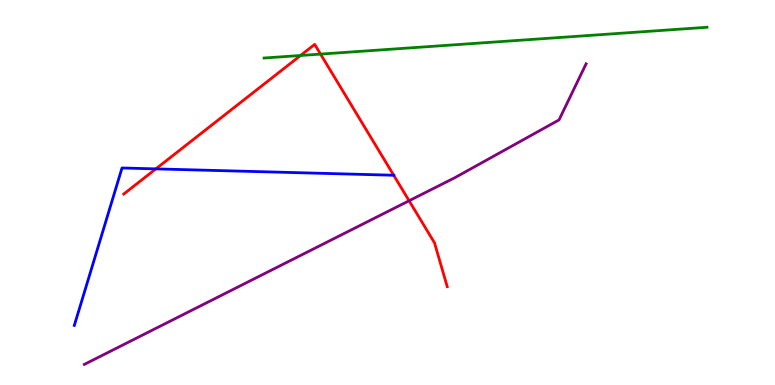[{'lines': ['blue', 'red'], 'intersections': [{'x': 2.01, 'y': 5.61}, {'x': 5.08, 'y': 5.45}]}, {'lines': ['green', 'red'], 'intersections': [{'x': 3.88, 'y': 8.56}, {'x': 4.14, 'y': 8.59}]}, {'lines': ['purple', 'red'], 'intersections': [{'x': 5.28, 'y': 4.79}]}, {'lines': ['blue', 'green'], 'intersections': []}, {'lines': ['blue', 'purple'], 'intersections': []}, {'lines': ['green', 'purple'], 'intersections': []}]